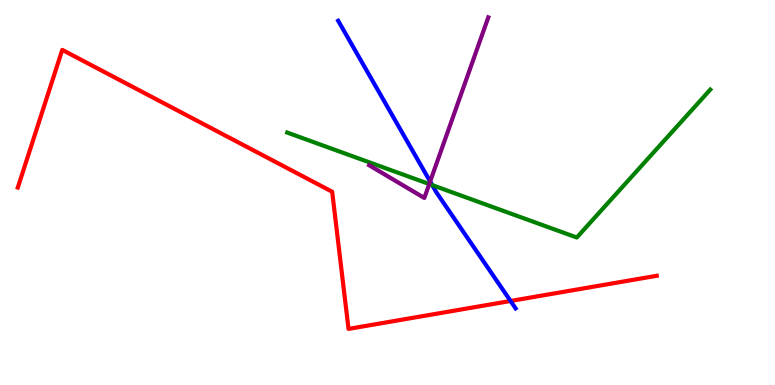[{'lines': ['blue', 'red'], 'intersections': [{'x': 6.59, 'y': 2.18}]}, {'lines': ['green', 'red'], 'intersections': []}, {'lines': ['purple', 'red'], 'intersections': []}, {'lines': ['blue', 'green'], 'intersections': [{'x': 5.58, 'y': 5.19}]}, {'lines': ['blue', 'purple'], 'intersections': [{'x': 5.55, 'y': 5.29}]}, {'lines': ['green', 'purple'], 'intersections': [{'x': 5.54, 'y': 5.22}]}]